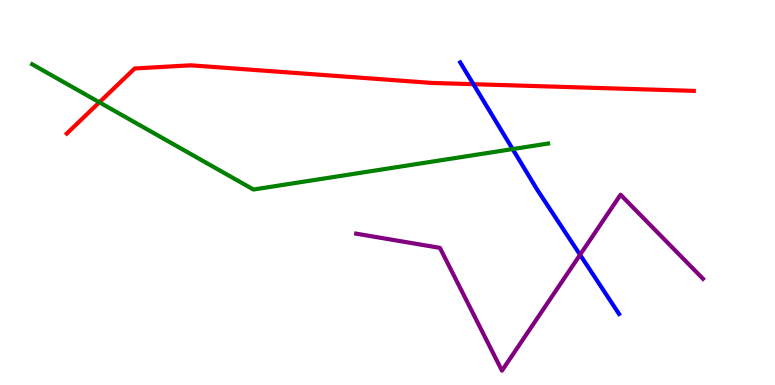[{'lines': ['blue', 'red'], 'intersections': [{'x': 6.11, 'y': 7.81}]}, {'lines': ['green', 'red'], 'intersections': [{'x': 1.28, 'y': 7.34}]}, {'lines': ['purple', 'red'], 'intersections': []}, {'lines': ['blue', 'green'], 'intersections': [{'x': 6.61, 'y': 6.13}]}, {'lines': ['blue', 'purple'], 'intersections': [{'x': 7.48, 'y': 3.38}]}, {'lines': ['green', 'purple'], 'intersections': []}]